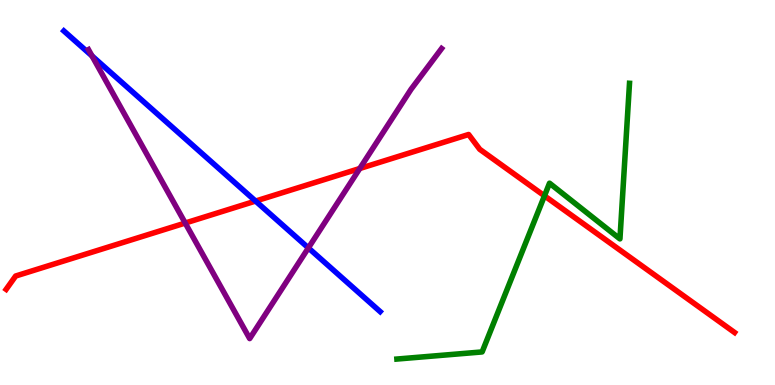[{'lines': ['blue', 'red'], 'intersections': [{'x': 3.3, 'y': 4.78}]}, {'lines': ['green', 'red'], 'intersections': [{'x': 7.03, 'y': 4.91}]}, {'lines': ['purple', 'red'], 'intersections': [{'x': 2.39, 'y': 4.21}, {'x': 4.64, 'y': 5.62}]}, {'lines': ['blue', 'green'], 'intersections': []}, {'lines': ['blue', 'purple'], 'intersections': [{'x': 1.19, 'y': 8.55}, {'x': 3.98, 'y': 3.56}]}, {'lines': ['green', 'purple'], 'intersections': []}]